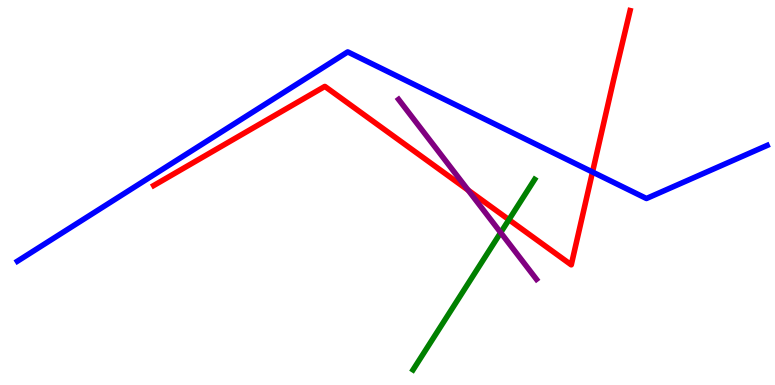[{'lines': ['blue', 'red'], 'intersections': [{'x': 7.65, 'y': 5.53}]}, {'lines': ['green', 'red'], 'intersections': [{'x': 6.57, 'y': 4.29}]}, {'lines': ['purple', 'red'], 'intersections': [{'x': 6.04, 'y': 5.06}]}, {'lines': ['blue', 'green'], 'intersections': []}, {'lines': ['blue', 'purple'], 'intersections': []}, {'lines': ['green', 'purple'], 'intersections': [{'x': 6.46, 'y': 3.96}]}]